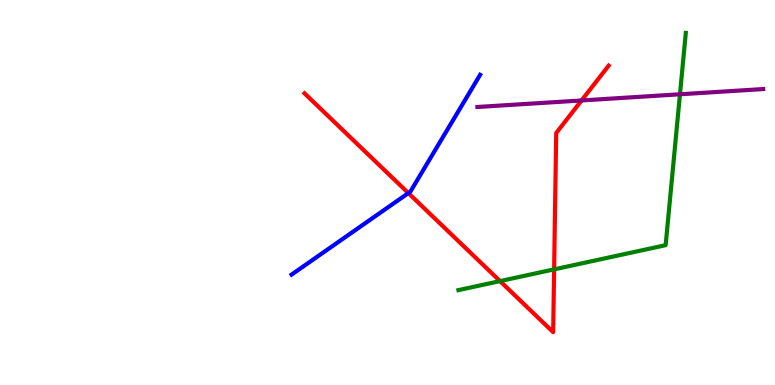[{'lines': ['blue', 'red'], 'intersections': [{'x': 5.27, 'y': 4.98}]}, {'lines': ['green', 'red'], 'intersections': [{'x': 6.45, 'y': 2.7}, {'x': 7.15, 'y': 3.0}]}, {'lines': ['purple', 'red'], 'intersections': [{'x': 7.5, 'y': 7.39}]}, {'lines': ['blue', 'green'], 'intersections': []}, {'lines': ['blue', 'purple'], 'intersections': []}, {'lines': ['green', 'purple'], 'intersections': [{'x': 8.77, 'y': 7.55}]}]